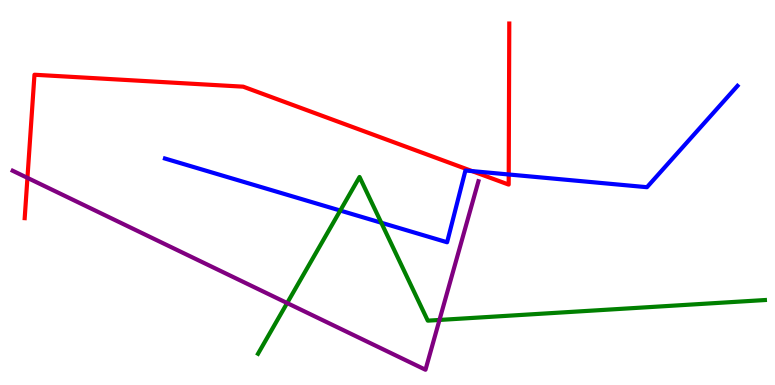[{'lines': ['blue', 'red'], 'intersections': [{'x': 6.09, 'y': 5.56}, {'x': 6.56, 'y': 5.47}]}, {'lines': ['green', 'red'], 'intersections': []}, {'lines': ['purple', 'red'], 'intersections': [{'x': 0.354, 'y': 5.38}]}, {'lines': ['blue', 'green'], 'intersections': [{'x': 4.39, 'y': 4.53}, {'x': 4.92, 'y': 4.21}]}, {'lines': ['blue', 'purple'], 'intersections': []}, {'lines': ['green', 'purple'], 'intersections': [{'x': 3.7, 'y': 2.13}, {'x': 5.67, 'y': 1.69}]}]